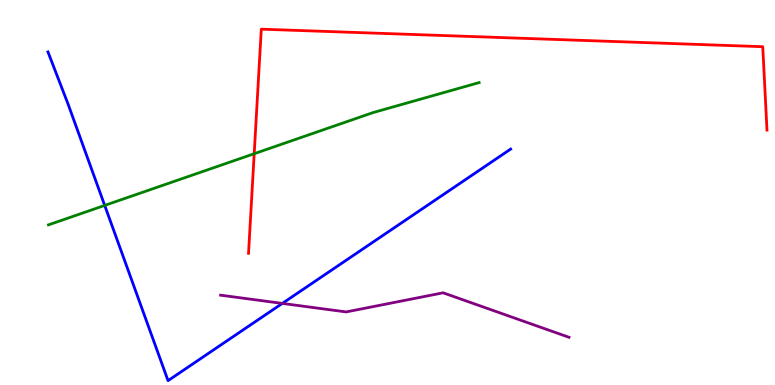[{'lines': ['blue', 'red'], 'intersections': []}, {'lines': ['green', 'red'], 'intersections': [{'x': 3.28, 'y': 6.01}]}, {'lines': ['purple', 'red'], 'intersections': []}, {'lines': ['blue', 'green'], 'intersections': [{'x': 1.35, 'y': 4.66}]}, {'lines': ['blue', 'purple'], 'intersections': [{'x': 3.64, 'y': 2.12}]}, {'lines': ['green', 'purple'], 'intersections': []}]